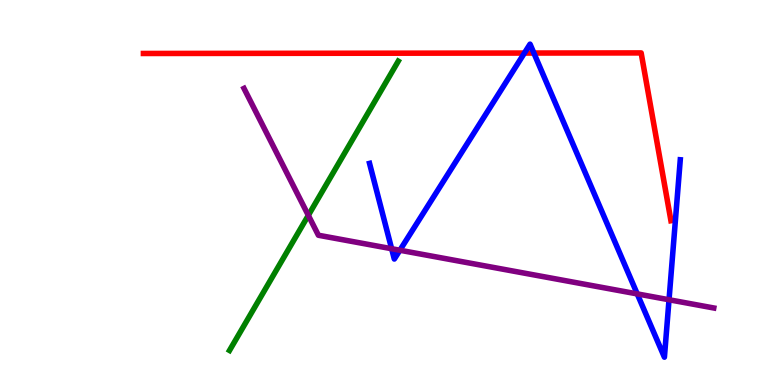[{'lines': ['blue', 'red'], 'intersections': [{'x': 6.77, 'y': 8.62}, {'x': 6.89, 'y': 8.62}]}, {'lines': ['green', 'red'], 'intersections': []}, {'lines': ['purple', 'red'], 'intersections': []}, {'lines': ['blue', 'green'], 'intersections': []}, {'lines': ['blue', 'purple'], 'intersections': [{'x': 5.05, 'y': 3.54}, {'x': 5.16, 'y': 3.5}, {'x': 8.22, 'y': 2.37}, {'x': 8.63, 'y': 2.21}]}, {'lines': ['green', 'purple'], 'intersections': [{'x': 3.98, 'y': 4.41}]}]